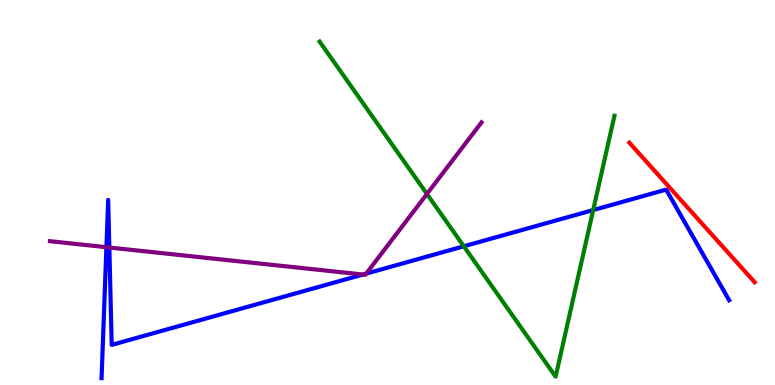[{'lines': ['blue', 'red'], 'intersections': []}, {'lines': ['green', 'red'], 'intersections': []}, {'lines': ['purple', 'red'], 'intersections': []}, {'lines': ['blue', 'green'], 'intersections': [{'x': 5.98, 'y': 3.6}, {'x': 7.65, 'y': 4.54}]}, {'lines': ['blue', 'purple'], 'intersections': [{'x': 1.37, 'y': 3.58}, {'x': 1.41, 'y': 3.57}, {'x': 4.68, 'y': 2.87}, {'x': 4.73, 'y': 2.89}]}, {'lines': ['green', 'purple'], 'intersections': [{'x': 5.51, 'y': 4.96}]}]